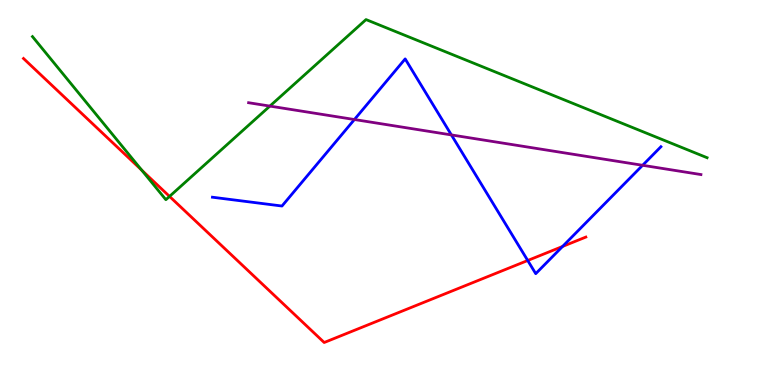[{'lines': ['blue', 'red'], 'intersections': [{'x': 6.81, 'y': 3.23}, {'x': 7.26, 'y': 3.6}]}, {'lines': ['green', 'red'], 'intersections': [{'x': 1.83, 'y': 5.58}, {'x': 2.19, 'y': 4.9}]}, {'lines': ['purple', 'red'], 'intersections': []}, {'lines': ['blue', 'green'], 'intersections': []}, {'lines': ['blue', 'purple'], 'intersections': [{'x': 4.57, 'y': 6.9}, {'x': 5.82, 'y': 6.5}, {'x': 8.29, 'y': 5.71}]}, {'lines': ['green', 'purple'], 'intersections': [{'x': 3.48, 'y': 7.24}]}]